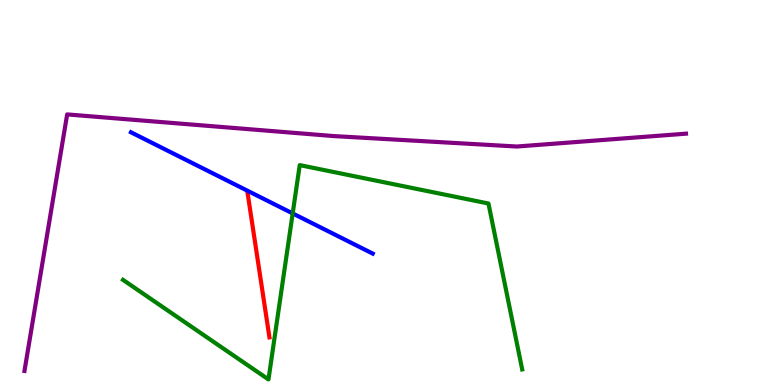[{'lines': ['blue', 'red'], 'intersections': []}, {'lines': ['green', 'red'], 'intersections': []}, {'lines': ['purple', 'red'], 'intersections': []}, {'lines': ['blue', 'green'], 'intersections': [{'x': 3.78, 'y': 4.46}]}, {'lines': ['blue', 'purple'], 'intersections': []}, {'lines': ['green', 'purple'], 'intersections': []}]